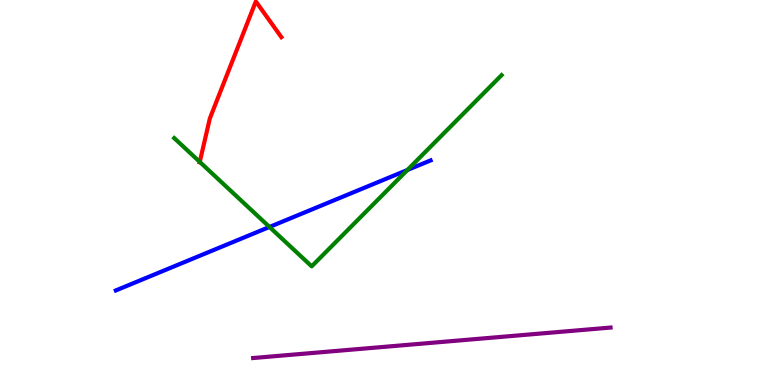[{'lines': ['blue', 'red'], 'intersections': []}, {'lines': ['green', 'red'], 'intersections': [{'x': 2.58, 'y': 5.79}]}, {'lines': ['purple', 'red'], 'intersections': []}, {'lines': ['blue', 'green'], 'intersections': [{'x': 3.48, 'y': 4.1}, {'x': 5.26, 'y': 5.58}]}, {'lines': ['blue', 'purple'], 'intersections': []}, {'lines': ['green', 'purple'], 'intersections': []}]